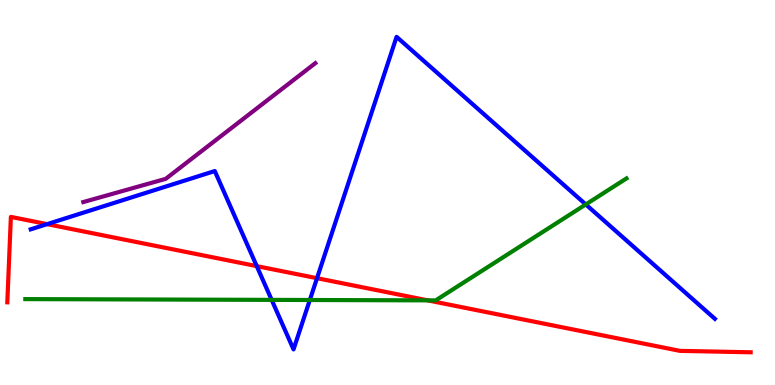[{'lines': ['blue', 'red'], 'intersections': [{'x': 0.608, 'y': 4.18}, {'x': 3.31, 'y': 3.09}, {'x': 4.09, 'y': 2.77}]}, {'lines': ['green', 'red'], 'intersections': [{'x': 5.52, 'y': 2.2}]}, {'lines': ['purple', 'red'], 'intersections': []}, {'lines': ['blue', 'green'], 'intersections': [{'x': 3.51, 'y': 2.21}, {'x': 4.0, 'y': 2.21}, {'x': 7.56, 'y': 4.69}]}, {'lines': ['blue', 'purple'], 'intersections': []}, {'lines': ['green', 'purple'], 'intersections': []}]